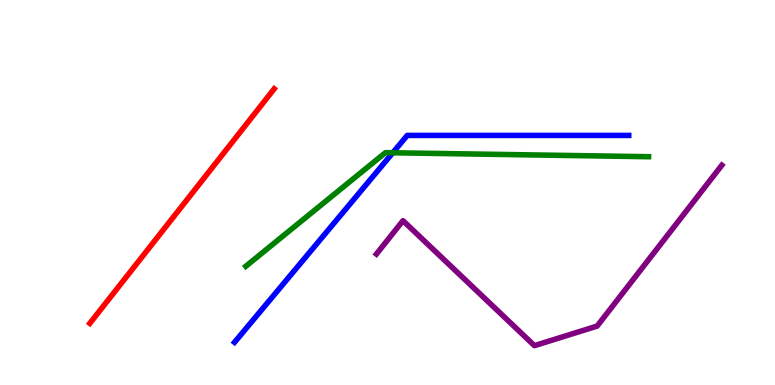[{'lines': ['blue', 'red'], 'intersections': []}, {'lines': ['green', 'red'], 'intersections': []}, {'lines': ['purple', 'red'], 'intersections': []}, {'lines': ['blue', 'green'], 'intersections': [{'x': 5.07, 'y': 6.03}]}, {'lines': ['blue', 'purple'], 'intersections': []}, {'lines': ['green', 'purple'], 'intersections': []}]